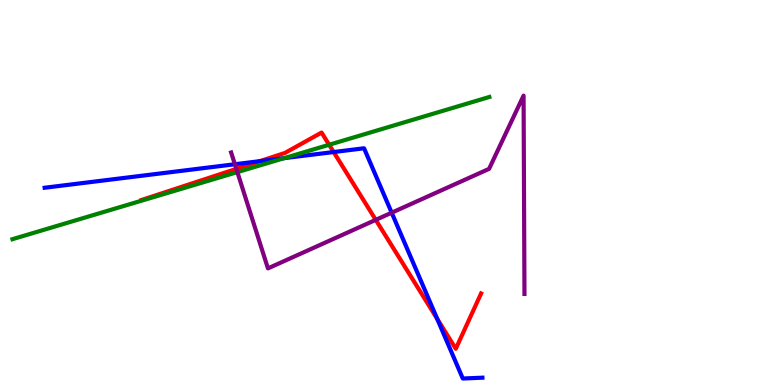[{'lines': ['blue', 'red'], 'intersections': [{'x': 3.35, 'y': 5.81}, {'x': 4.31, 'y': 6.05}, {'x': 5.64, 'y': 1.72}]}, {'lines': ['green', 'red'], 'intersections': [{'x': 4.25, 'y': 6.24}]}, {'lines': ['purple', 'red'], 'intersections': [{'x': 3.05, 'y': 5.61}, {'x': 4.85, 'y': 4.29}]}, {'lines': ['blue', 'green'], 'intersections': [{'x': 3.67, 'y': 5.89}]}, {'lines': ['blue', 'purple'], 'intersections': [{'x': 3.03, 'y': 5.73}, {'x': 5.05, 'y': 4.48}]}, {'lines': ['green', 'purple'], 'intersections': [{'x': 3.06, 'y': 5.53}]}]